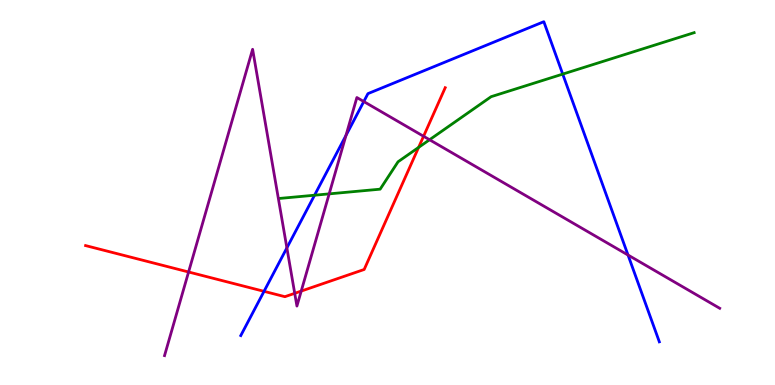[{'lines': ['blue', 'red'], 'intersections': [{'x': 3.41, 'y': 2.43}]}, {'lines': ['green', 'red'], 'intersections': [{'x': 5.4, 'y': 6.17}]}, {'lines': ['purple', 'red'], 'intersections': [{'x': 2.43, 'y': 2.94}, {'x': 3.8, 'y': 2.38}, {'x': 3.89, 'y': 2.44}, {'x': 5.47, 'y': 6.46}]}, {'lines': ['blue', 'green'], 'intersections': [{'x': 4.06, 'y': 4.93}, {'x': 7.26, 'y': 8.08}]}, {'lines': ['blue', 'purple'], 'intersections': [{'x': 3.7, 'y': 3.56}, {'x': 4.46, 'y': 6.48}, {'x': 4.69, 'y': 7.36}, {'x': 8.1, 'y': 3.38}]}, {'lines': ['green', 'purple'], 'intersections': [{'x': 4.25, 'y': 4.96}, {'x': 5.54, 'y': 6.37}]}]